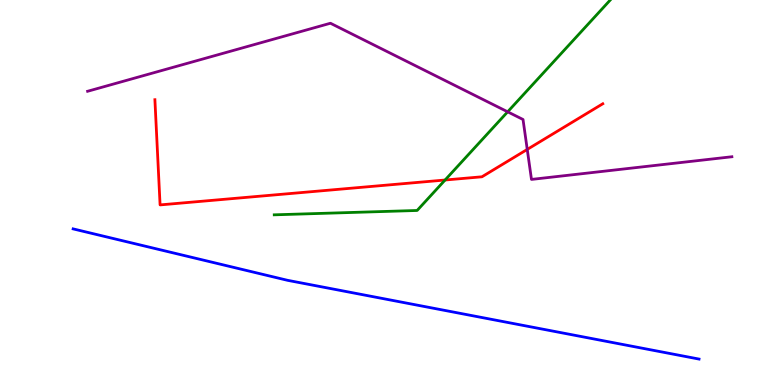[{'lines': ['blue', 'red'], 'intersections': []}, {'lines': ['green', 'red'], 'intersections': [{'x': 5.74, 'y': 5.32}]}, {'lines': ['purple', 'red'], 'intersections': [{'x': 6.8, 'y': 6.12}]}, {'lines': ['blue', 'green'], 'intersections': []}, {'lines': ['blue', 'purple'], 'intersections': []}, {'lines': ['green', 'purple'], 'intersections': [{'x': 6.55, 'y': 7.1}]}]